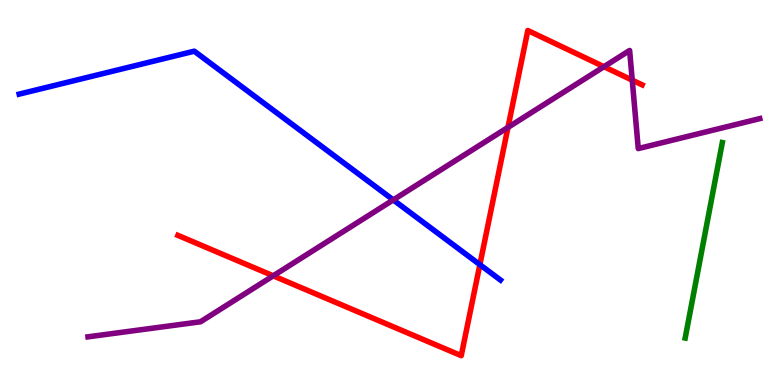[{'lines': ['blue', 'red'], 'intersections': [{'x': 6.19, 'y': 3.13}]}, {'lines': ['green', 'red'], 'intersections': []}, {'lines': ['purple', 'red'], 'intersections': [{'x': 3.53, 'y': 2.84}, {'x': 6.55, 'y': 6.69}, {'x': 7.79, 'y': 8.27}, {'x': 8.16, 'y': 7.92}]}, {'lines': ['blue', 'green'], 'intersections': []}, {'lines': ['blue', 'purple'], 'intersections': [{'x': 5.07, 'y': 4.81}]}, {'lines': ['green', 'purple'], 'intersections': []}]